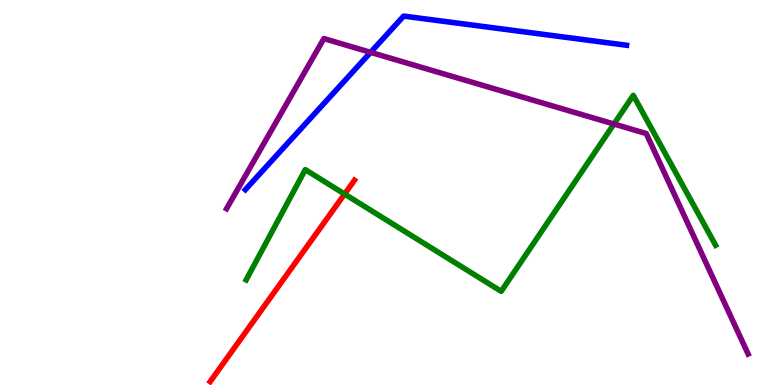[{'lines': ['blue', 'red'], 'intersections': []}, {'lines': ['green', 'red'], 'intersections': [{'x': 4.45, 'y': 4.96}]}, {'lines': ['purple', 'red'], 'intersections': []}, {'lines': ['blue', 'green'], 'intersections': []}, {'lines': ['blue', 'purple'], 'intersections': [{'x': 4.78, 'y': 8.64}]}, {'lines': ['green', 'purple'], 'intersections': [{'x': 7.92, 'y': 6.78}]}]